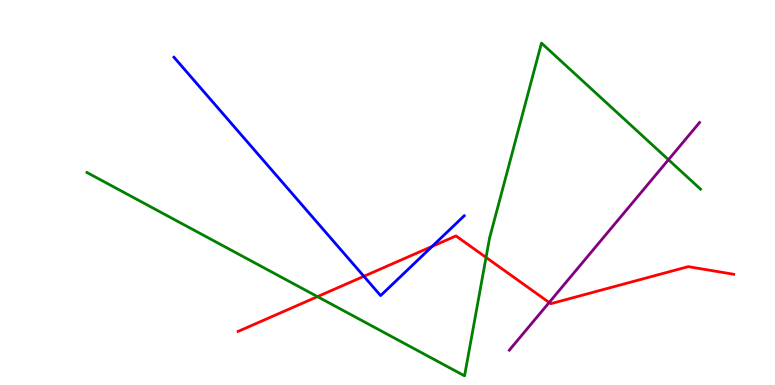[{'lines': ['blue', 'red'], 'intersections': [{'x': 4.7, 'y': 2.82}, {'x': 5.58, 'y': 3.6}]}, {'lines': ['green', 'red'], 'intersections': [{'x': 4.1, 'y': 2.3}, {'x': 6.27, 'y': 3.31}]}, {'lines': ['purple', 'red'], 'intersections': [{'x': 7.09, 'y': 2.14}]}, {'lines': ['blue', 'green'], 'intersections': []}, {'lines': ['blue', 'purple'], 'intersections': []}, {'lines': ['green', 'purple'], 'intersections': [{'x': 8.63, 'y': 5.85}]}]